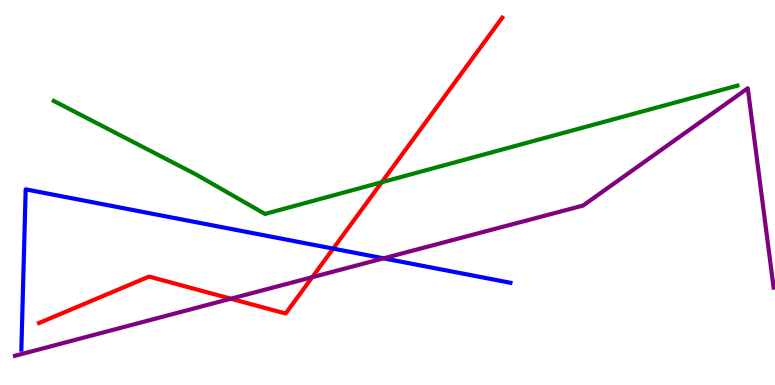[{'lines': ['blue', 'red'], 'intersections': [{'x': 4.3, 'y': 3.54}]}, {'lines': ['green', 'red'], 'intersections': [{'x': 4.93, 'y': 5.27}]}, {'lines': ['purple', 'red'], 'intersections': [{'x': 2.98, 'y': 2.24}, {'x': 4.03, 'y': 2.8}]}, {'lines': ['blue', 'green'], 'intersections': []}, {'lines': ['blue', 'purple'], 'intersections': [{'x': 4.95, 'y': 3.29}]}, {'lines': ['green', 'purple'], 'intersections': []}]